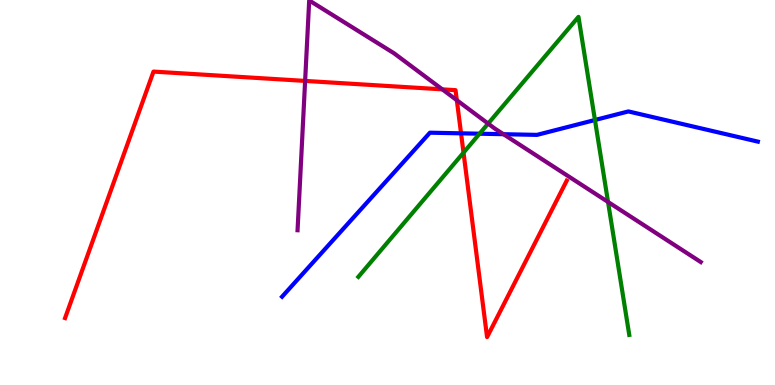[{'lines': ['blue', 'red'], 'intersections': [{'x': 5.95, 'y': 6.54}]}, {'lines': ['green', 'red'], 'intersections': [{'x': 5.98, 'y': 6.04}]}, {'lines': ['purple', 'red'], 'intersections': [{'x': 3.94, 'y': 7.9}, {'x': 5.71, 'y': 7.68}, {'x': 5.89, 'y': 7.4}]}, {'lines': ['blue', 'green'], 'intersections': [{'x': 6.19, 'y': 6.53}, {'x': 7.68, 'y': 6.88}]}, {'lines': ['blue', 'purple'], 'intersections': [{'x': 6.5, 'y': 6.51}]}, {'lines': ['green', 'purple'], 'intersections': [{'x': 6.3, 'y': 6.79}, {'x': 7.85, 'y': 4.75}]}]